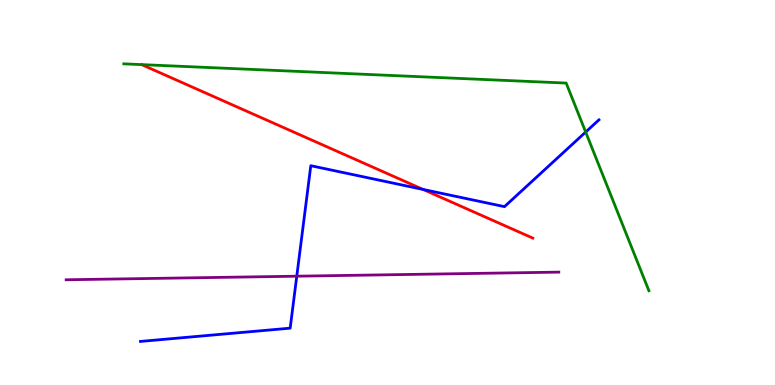[{'lines': ['blue', 'red'], 'intersections': [{'x': 5.46, 'y': 5.08}]}, {'lines': ['green', 'red'], 'intersections': []}, {'lines': ['purple', 'red'], 'intersections': []}, {'lines': ['blue', 'green'], 'intersections': [{'x': 7.56, 'y': 6.57}]}, {'lines': ['blue', 'purple'], 'intersections': [{'x': 3.83, 'y': 2.83}]}, {'lines': ['green', 'purple'], 'intersections': []}]